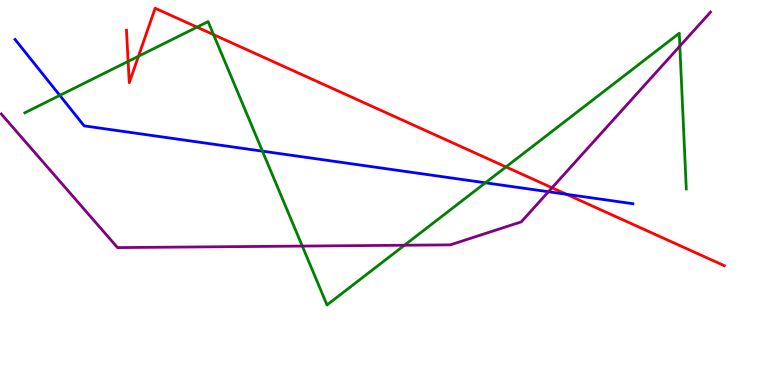[{'lines': ['blue', 'red'], 'intersections': [{'x': 7.31, 'y': 4.95}]}, {'lines': ['green', 'red'], 'intersections': [{'x': 1.65, 'y': 8.41}, {'x': 1.79, 'y': 8.54}, {'x': 2.54, 'y': 9.29}, {'x': 2.76, 'y': 9.1}, {'x': 6.53, 'y': 5.66}]}, {'lines': ['purple', 'red'], 'intersections': [{'x': 7.12, 'y': 5.12}]}, {'lines': ['blue', 'green'], 'intersections': [{'x': 0.772, 'y': 7.52}, {'x': 3.39, 'y': 6.07}, {'x': 6.26, 'y': 5.25}]}, {'lines': ['blue', 'purple'], 'intersections': [{'x': 7.08, 'y': 5.02}]}, {'lines': ['green', 'purple'], 'intersections': [{'x': 3.9, 'y': 3.61}, {'x': 5.22, 'y': 3.63}, {'x': 8.77, 'y': 8.8}]}]